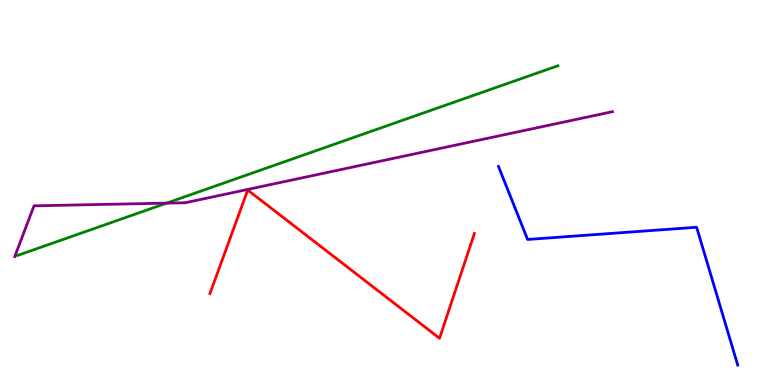[{'lines': ['blue', 'red'], 'intersections': []}, {'lines': ['green', 'red'], 'intersections': []}, {'lines': ['purple', 'red'], 'intersections': []}, {'lines': ['blue', 'green'], 'intersections': []}, {'lines': ['blue', 'purple'], 'intersections': []}, {'lines': ['green', 'purple'], 'intersections': [{'x': 2.15, 'y': 4.72}]}]